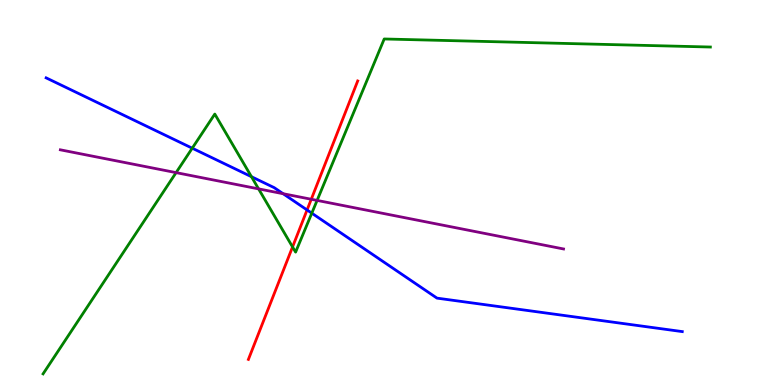[{'lines': ['blue', 'red'], 'intersections': [{'x': 3.96, 'y': 4.55}]}, {'lines': ['green', 'red'], 'intersections': [{'x': 3.77, 'y': 3.59}]}, {'lines': ['purple', 'red'], 'intersections': [{'x': 4.02, 'y': 4.82}]}, {'lines': ['blue', 'green'], 'intersections': [{'x': 2.48, 'y': 6.15}, {'x': 3.24, 'y': 5.41}, {'x': 4.02, 'y': 4.46}]}, {'lines': ['blue', 'purple'], 'intersections': [{'x': 3.65, 'y': 4.97}]}, {'lines': ['green', 'purple'], 'intersections': [{'x': 2.27, 'y': 5.52}, {'x': 3.34, 'y': 5.09}, {'x': 4.09, 'y': 4.79}]}]